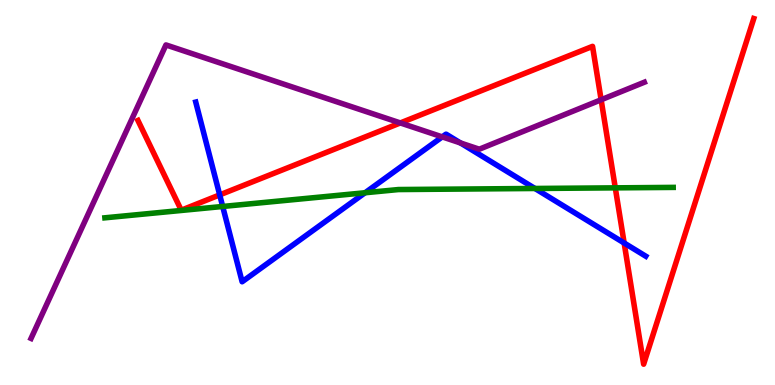[{'lines': ['blue', 'red'], 'intersections': [{'x': 2.83, 'y': 4.94}, {'x': 8.05, 'y': 3.69}]}, {'lines': ['green', 'red'], 'intersections': [{'x': 7.94, 'y': 5.12}]}, {'lines': ['purple', 'red'], 'intersections': [{'x': 5.17, 'y': 6.81}, {'x': 7.76, 'y': 7.41}]}, {'lines': ['blue', 'green'], 'intersections': [{'x': 2.87, 'y': 4.64}, {'x': 4.71, 'y': 4.99}, {'x': 6.9, 'y': 5.1}]}, {'lines': ['blue', 'purple'], 'intersections': [{'x': 5.71, 'y': 6.44}, {'x': 5.94, 'y': 6.29}]}, {'lines': ['green', 'purple'], 'intersections': []}]